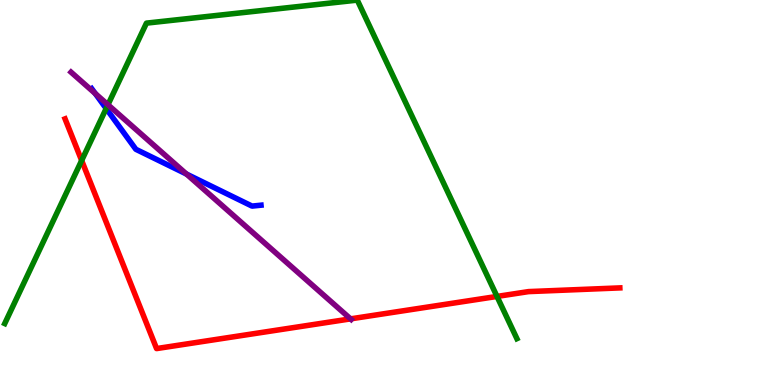[{'lines': ['blue', 'red'], 'intersections': []}, {'lines': ['green', 'red'], 'intersections': [{'x': 1.05, 'y': 5.83}, {'x': 6.41, 'y': 2.3}]}, {'lines': ['purple', 'red'], 'intersections': [{'x': 4.52, 'y': 1.72}]}, {'lines': ['blue', 'green'], 'intersections': [{'x': 1.37, 'y': 7.18}]}, {'lines': ['blue', 'purple'], 'intersections': [{'x': 1.23, 'y': 7.57}, {'x': 2.41, 'y': 5.48}]}, {'lines': ['green', 'purple'], 'intersections': [{'x': 1.39, 'y': 7.28}]}]